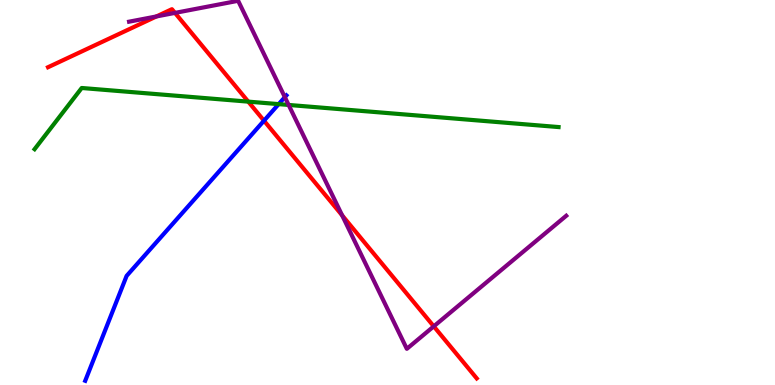[{'lines': ['blue', 'red'], 'intersections': [{'x': 3.41, 'y': 6.86}]}, {'lines': ['green', 'red'], 'intersections': [{'x': 3.2, 'y': 7.36}]}, {'lines': ['purple', 'red'], 'intersections': [{'x': 2.02, 'y': 9.57}, {'x': 2.26, 'y': 9.67}, {'x': 4.41, 'y': 4.41}, {'x': 5.6, 'y': 1.52}]}, {'lines': ['blue', 'green'], 'intersections': [{'x': 3.6, 'y': 7.3}]}, {'lines': ['blue', 'purple'], 'intersections': [{'x': 3.68, 'y': 7.48}]}, {'lines': ['green', 'purple'], 'intersections': [{'x': 3.72, 'y': 7.27}]}]